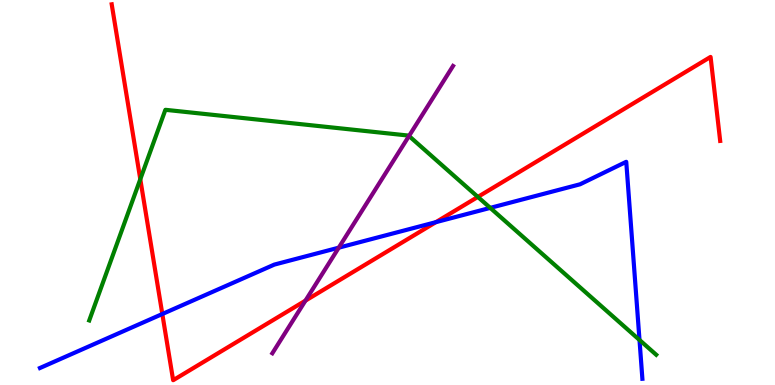[{'lines': ['blue', 'red'], 'intersections': [{'x': 2.09, 'y': 1.84}, {'x': 5.62, 'y': 4.23}]}, {'lines': ['green', 'red'], 'intersections': [{'x': 1.81, 'y': 5.34}, {'x': 6.17, 'y': 4.89}]}, {'lines': ['purple', 'red'], 'intersections': [{'x': 3.94, 'y': 2.19}]}, {'lines': ['blue', 'green'], 'intersections': [{'x': 6.33, 'y': 4.6}, {'x': 8.25, 'y': 1.17}]}, {'lines': ['blue', 'purple'], 'intersections': [{'x': 4.37, 'y': 3.57}]}, {'lines': ['green', 'purple'], 'intersections': [{'x': 5.28, 'y': 6.47}]}]